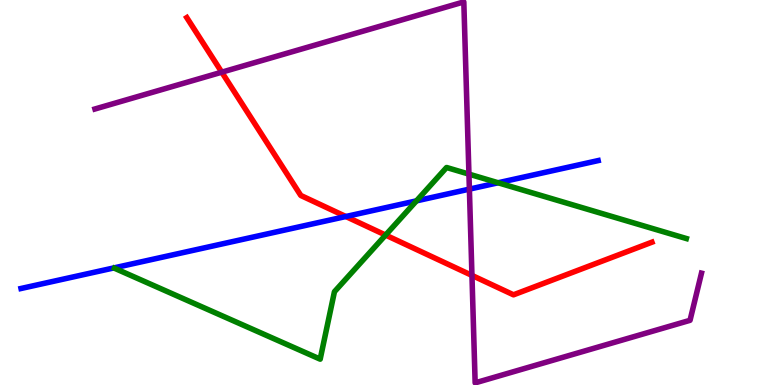[{'lines': ['blue', 'red'], 'intersections': [{'x': 4.46, 'y': 4.38}]}, {'lines': ['green', 'red'], 'intersections': [{'x': 4.98, 'y': 3.89}]}, {'lines': ['purple', 'red'], 'intersections': [{'x': 2.86, 'y': 8.13}, {'x': 6.09, 'y': 2.85}]}, {'lines': ['blue', 'green'], 'intersections': [{'x': 5.37, 'y': 4.78}, {'x': 6.43, 'y': 5.25}]}, {'lines': ['blue', 'purple'], 'intersections': [{'x': 6.06, 'y': 5.09}]}, {'lines': ['green', 'purple'], 'intersections': [{'x': 6.05, 'y': 5.48}]}]